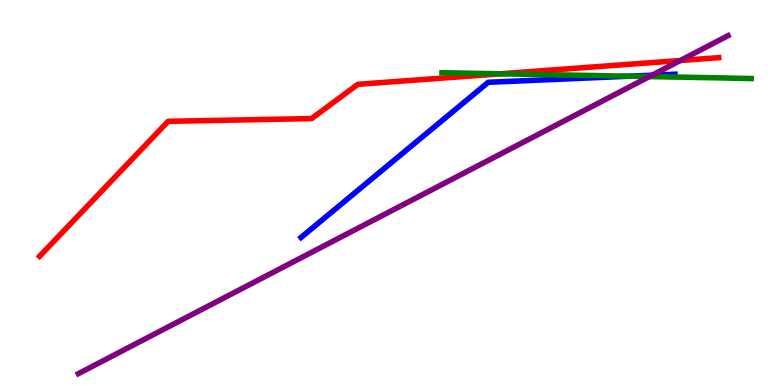[{'lines': ['blue', 'red'], 'intersections': []}, {'lines': ['green', 'red'], 'intersections': [{'x': 6.46, 'y': 8.08}]}, {'lines': ['purple', 'red'], 'intersections': [{'x': 8.78, 'y': 8.43}]}, {'lines': ['blue', 'green'], 'intersections': [{'x': 8.12, 'y': 8.02}]}, {'lines': ['blue', 'purple'], 'intersections': [{'x': 8.41, 'y': 8.05}]}, {'lines': ['green', 'purple'], 'intersections': [{'x': 8.38, 'y': 8.01}]}]